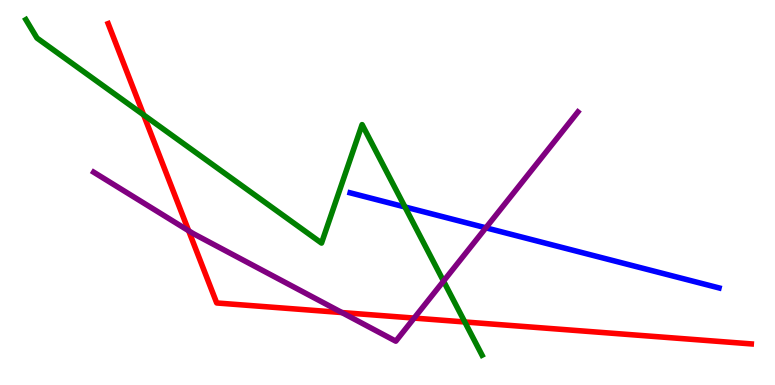[{'lines': ['blue', 'red'], 'intersections': []}, {'lines': ['green', 'red'], 'intersections': [{'x': 1.85, 'y': 7.02}, {'x': 6.0, 'y': 1.64}]}, {'lines': ['purple', 'red'], 'intersections': [{'x': 2.43, 'y': 4.01}, {'x': 4.41, 'y': 1.88}, {'x': 5.34, 'y': 1.74}]}, {'lines': ['blue', 'green'], 'intersections': [{'x': 5.23, 'y': 4.62}]}, {'lines': ['blue', 'purple'], 'intersections': [{'x': 6.27, 'y': 4.08}]}, {'lines': ['green', 'purple'], 'intersections': [{'x': 5.72, 'y': 2.7}]}]